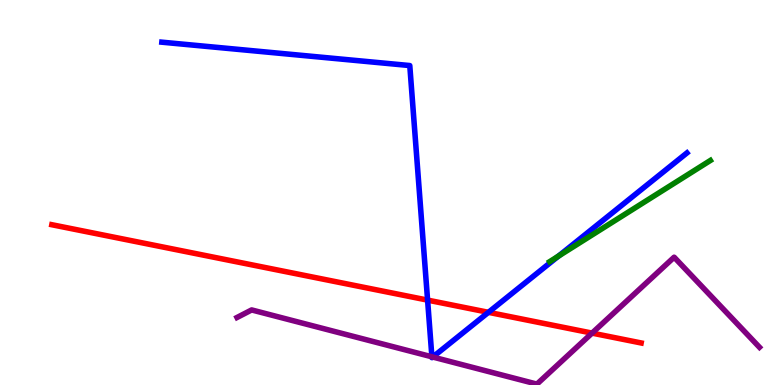[{'lines': ['blue', 'red'], 'intersections': [{'x': 5.52, 'y': 2.2}, {'x': 6.3, 'y': 1.89}]}, {'lines': ['green', 'red'], 'intersections': []}, {'lines': ['purple', 'red'], 'intersections': [{'x': 7.64, 'y': 1.35}]}, {'lines': ['blue', 'green'], 'intersections': [{'x': 7.21, 'y': 3.35}]}, {'lines': ['blue', 'purple'], 'intersections': [{'x': 5.57, 'y': 0.732}, {'x': 5.58, 'y': 0.726}]}, {'lines': ['green', 'purple'], 'intersections': []}]